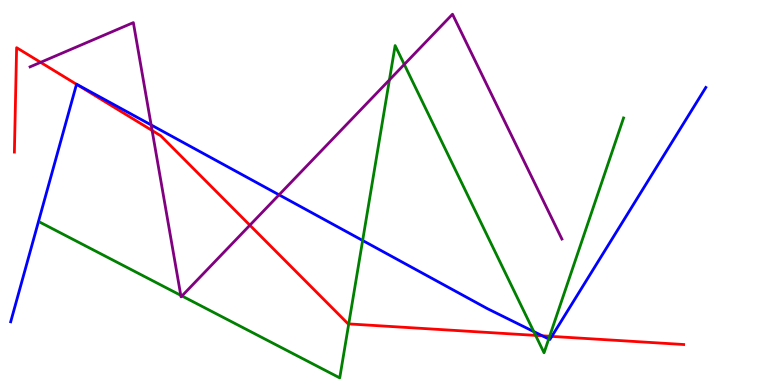[{'lines': ['blue', 'red'], 'intersections': [{'x': 0.987, 'y': 7.81}, {'x': 7.0, 'y': 1.28}, {'x': 7.12, 'y': 1.26}]}, {'lines': ['green', 'red'], 'intersections': [{'x': 4.5, 'y': 1.59}, {'x': 6.91, 'y': 1.29}, {'x': 7.09, 'y': 1.27}]}, {'lines': ['purple', 'red'], 'intersections': [{'x': 0.524, 'y': 8.38}, {'x': 1.96, 'y': 6.61}, {'x': 3.22, 'y': 4.15}]}, {'lines': ['blue', 'green'], 'intersections': [{'x': 4.68, 'y': 3.75}, {'x': 6.89, 'y': 1.39}, {'x': 7.08, 'y': 1.2}]}, {'lines': ['blue', 'purple'], 'intersections': [{'x': 1.95, 'y': 6.75}, {'x': 3.6, 'y': 4.94}]}, {'lines': ['green', 'purple'], 'intersections': [{'x': 2.33, 'y': 2.33}, {'x': 2.35, 'y': 2.31}, {'x': 5.02, 'y': 7.92}, {'x': 5.22, 'y': 8.33}]}]